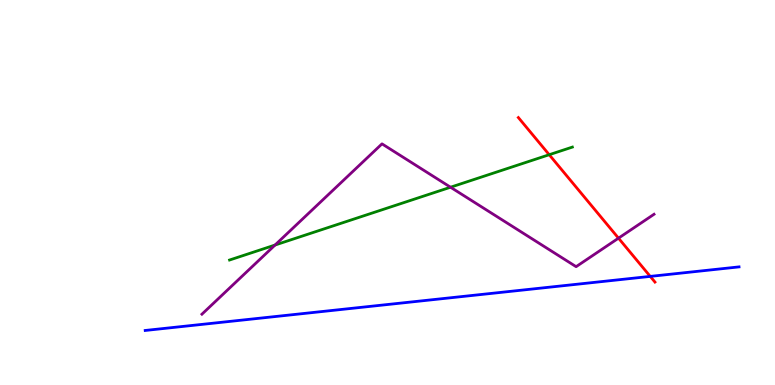[{'lines': ['blue', 'red'], 'intersections': [{'x': 8.39, 'y': 2.82}]}, {'lines': ['green', 'red'], 'intersections': [{'x': 7.09, 'y': 5.98}]}, {'lines': ['purple', 'red'], 'intersections': [{'x': 7.98, 'y': 3.81}]}, {'lines': ['blue', 'green'], 'intersections': []}, {'lines': ['blue', 'purple'], 'intersections': []}, {'lines': ['green', 'purple'], 'intersections': [{'x': 3.55, 'y': 3.64}, {'x': 5.81, 'y': 5.14}]}]